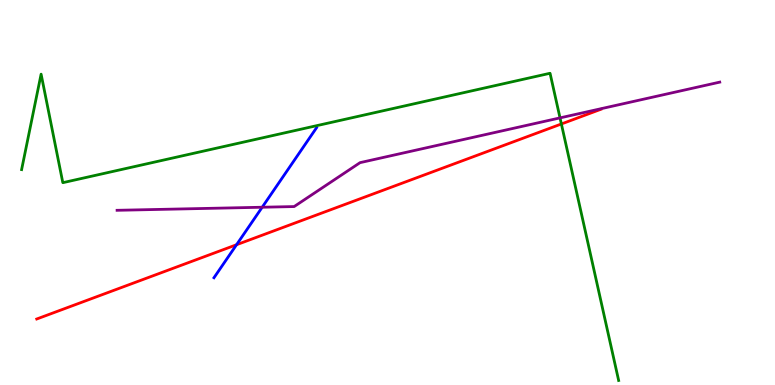[{'lines': ['blue', 'red'], 'intersections': [{'x': 3.05, 'y': 3.64}]}, {'lines': ['green', 'red'], 'intersections': [{'x': 7.24, 'y': 6.78}]}, {'lines': ['purple', 'red'], 'intersections': []}, {'lines': ['blue', 'green'], 'intersections': []}, {'lines': ['blue', 'purple'], 'intersections': [{'x': 3.38, 'y': 4.62}]}, {'lines': ['green', 'purple'], 'intersections': [{'x': 7.23, 'y': 6.94}]}]